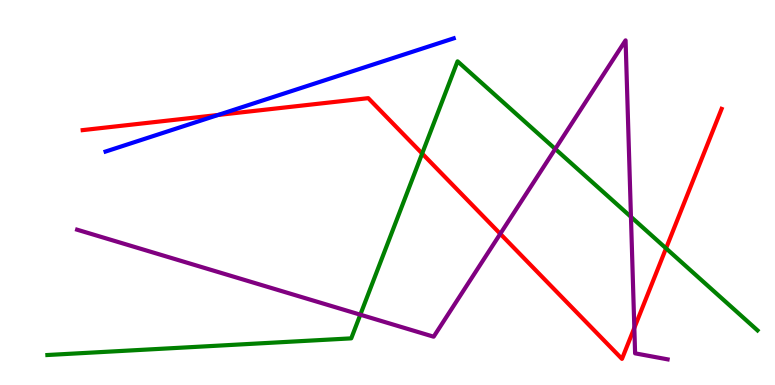[{'lines': ['blue', 'red'], 'intersections': [{'x': 2.81, 'y': 7.01}]}, {'lines': ['green', 'red'], 'intersections': [{'x': 5.45, 'y': 6.01}, {'x': 8.59, 'y': 3.55}]}, {'lines': ['purple', 'red'], 'intersections': [{'x': 6.46, 'y': 3.93}, {'x': 8.18, 'y': 1.48}]}, {'lines': ['blue', 'green'], 'intersections': []}, {'lines': ['blue', 'purple'], 'intersections': []}, {'lines': ['green', 'purple'], 'intersections': [{'x': 4.65, 'y': 1.83}, {'x': 7.16, 'y': 6.13}, {'x': 8.14, 'y': 4.37}]}]